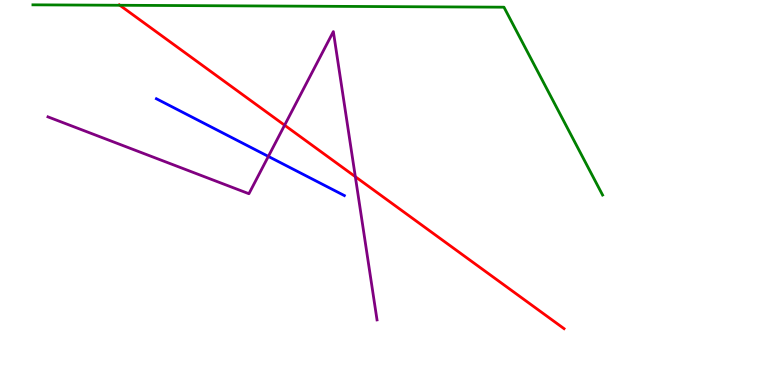[{'lines': ['blue', 'red'], 'intersections': []}, {'lines': ['green', 'red'], 'intersections': [{'x': 1.55, 'y': 9.86}]}, {'lines': ['purple', 'red'], 'intersections': [{'x': 3.67, 'y': 6.75}, {'x': 4.58, 'y': 5.41}]}, {'lines': ['blue', 'green'], 'intersections': []}, {'lines': ['blue', 'purple'], 'intersections': [{'x': 3.46, 'y': 5.94}]}, {'lines': ['green', 'purple'], 'intersections': []}]